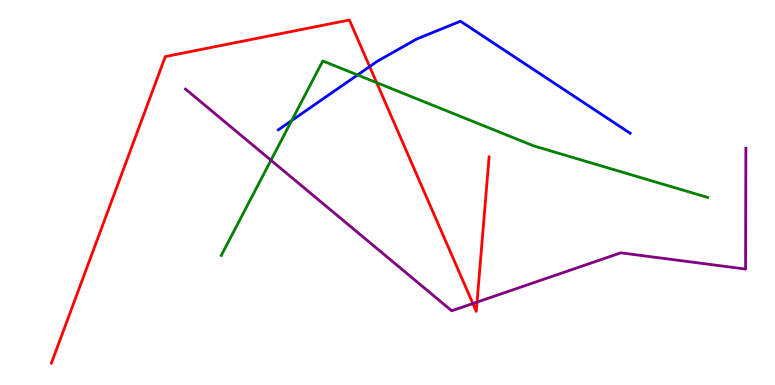[{'lines': ['blue', 'red'], 'intersections': [{'x': 4.77, 'y': 8.27}]}, {'lines': ['green', 'red'], 'intersections': [{'x': 4.86, 'y': 7.85}]}, {'lines': ['purple', 'red'], 'intersections': [{'x': 6.1, 'y': 2.12}, {'x': 6.16, 'y': 2.15}]}, {'lines': ['blue', 'green'], 'intersections': [{'x': 3.76, 'y': 6.87}, {'x': 4.61, 'y': 8.05}]}, {'lines': ['blue', 'purple'], 'intersections': []}, {'lines': ['green', 'purple'], 'intersections': [{'x': 3.5, 'y': 5.84}]}]